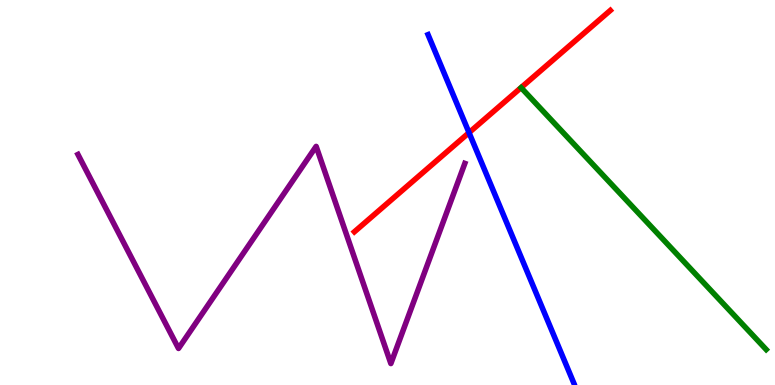[{'lines': ['blue', 'red'], 'intersections': [{'x': 6.05, 'y': 6.55}]}, {'lines': ['green', 'red'], 'intersections': []}, {'lines': ['purple', 'red'], 'intersections': []}, {'lines': ['blue', 'green'], 'intersections': []}, {'lines': ['blue', 'purple'], 'intersections': []}, {'lines': ['green', 'purple'], 'intersections': []}]